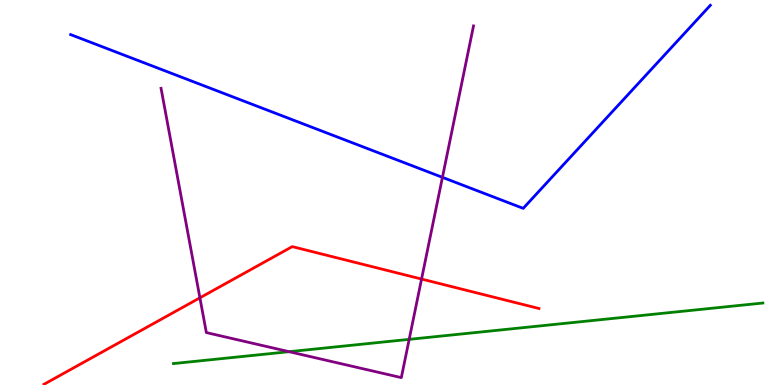[{'lines': ['blue', 'red'], 'intersections': []}, {'lines': ['green', 'red'], 'intersections': []}, {'lines': ['purple', 'red'], 'intersections': [{'x': 2.58, 'y': 2.26}, {'x': 5.44, 'y': 2.75}]}, {'lines': ['blue', 'green'], 'intersections': []}, {'lines': ['blue', 'purple'], 'intersections': [{'x': 5.71, 'y': 5.39}]}, {'lines': ['green', 'purple'], 'intersections': [{'x': 3.73, 'y': 0.865}, {'x': 5.28, 'y': 1.19}]}]